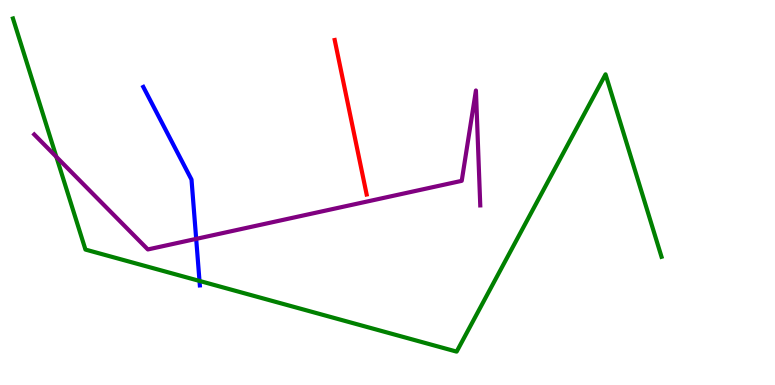[{'lines': ['blue', 'red'], 'intersections': []}, {'lines': ['green', 'red'], 'intersections': []}, {'lines': ['purple', 'red'], 'intersections': []}, {'lines': ['blue', 'green'], 'intersections': [{'x': 2.57, 'y': 2.7}]}, {'lines': ['blue', 'purple'], 'intersections': [{'x': 2.53, 'y': 3.8}]}, {'lines': ['green', 'purple'], 'intersections': [{'x': 0.727, 'y': 5.93}]}]